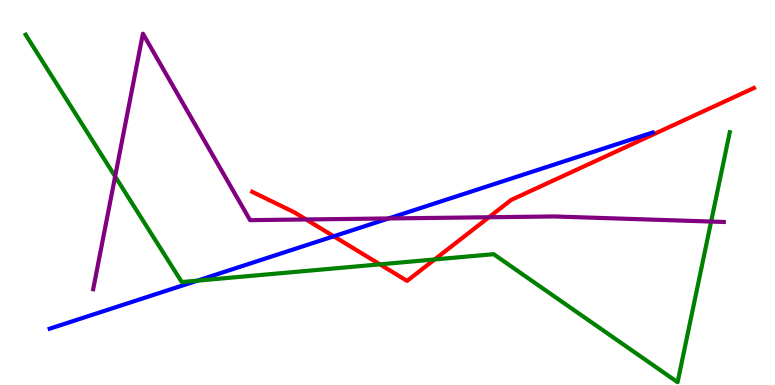[{'lines': ['blue', 'red'], 'intersections': [{'x': 4.31, 'y': 3.86}]}, {'lines': ['green', 'red'], 'intersections': [{'x': 4.9, 'y': 3.13}, {'x': 5.61, 'y': 3.26}]}, {'lines': ['purple', 'red'], 'intersections': [{'x': 3.95, 'y': 4.3}, {'x': 6.31, 'y': 4.36}]}, {'lines': ['blue', 'green'], 'intersections': [{'x': 2.55, 'y': 2.71}]}, {'lines': ['blue', 'purple'], 'intersections': [{'x': 5.01, 'y': 4.33}]}, {'lines': ['green', 'purple'], 'intersections': [{'x': 1.49, 'y': 5.42}, {'x': 9.18, 'y': 4.25}]}]